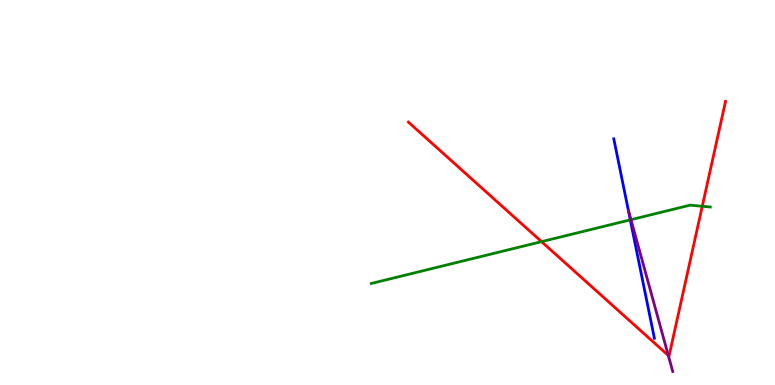[{'lines': ['blue', 'red'], 'intersections': []}, {'lines': ['green', 'red'], 'intersections': [{'x': 6.99, 'y': 3.72}, {'x': 9.06, 'y': 4.64}]}, {'lines': ['purple', 'red'], 'intersections': [{'x': 8.62, 'y': 0.767}]}, {'lines': ['blue', 'green'], 'intersections': [{'x': 8.13, 'y': 4.29}]}, {'lines': ['blue', 'purple'], 'intersections': []}, {'lines': ['green', 'purple'], 'intersections': [{'x': 8.14, 'y': 4.29}]}]